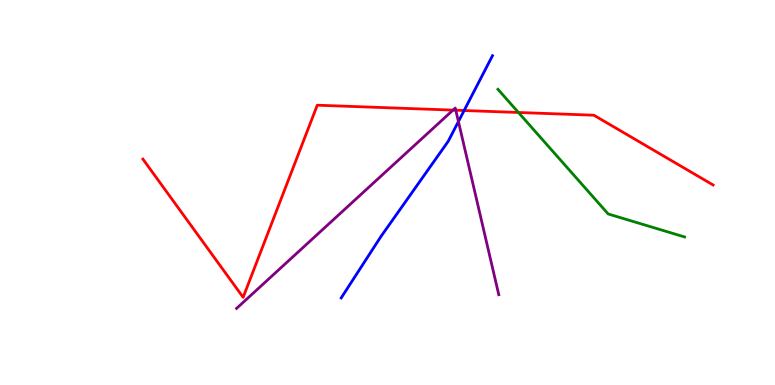[{'lines': ['blue', 'red'], 'intersections': [{'x': 5.99, 'y': 7.13}]}, {'lines': ['green', 'red'], 'intersections': [{'x': 6.69, 'y': 7.08}]}, {'lines': ['purple', 'red'], 'intersections': [{'x': 5.85, 'y': 7.14}, {'x': 5.88, 'y': 7.14}]}, {'lines': ['blue', 'green'], 'intersections': []}, {'lines': ['blue', 'purple'], 'intersections': [{'x': 5.92, 'y': 6.84}]}, {'lines': ['green', 'purple'], 'intersections': []}]